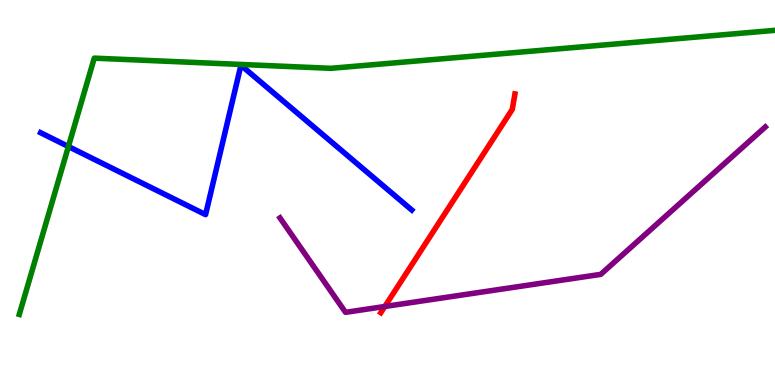[{'lines': ['blue', 'red'], 'intersections': []}, {'lines': ['green', 'red'], 'intersections': []}, {'lines': ['purple', 'red'], 'intersections': [{'x': 4.97, 'y': 2.04}]}, {'lines': ['blue', 'green'], 'intersections': [{'x': 0.883, 'y': 6.19}]}, {'lines': ['blue', 'purple'], 'intersections': []}, {'lines': ['green', 'purple'], 'intersections': []}]